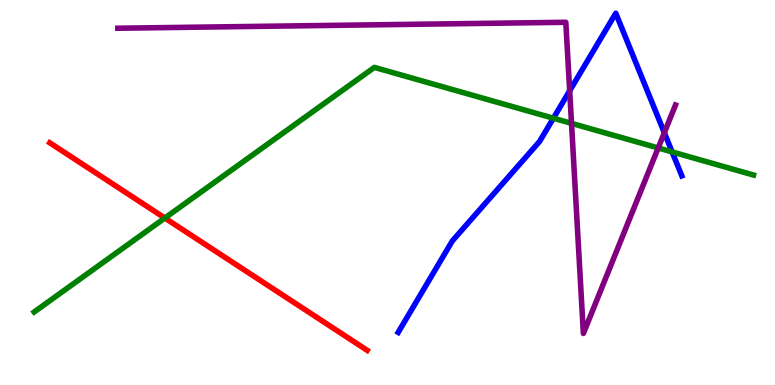[{'lines': ['blue', 'red'], 'intersections': []}, {'lines': ['green', 'red'], 'intersections': [{'x': 2.13, 'y': 4.34}]}, {'lines': ['purple', 'red'], 'intersections': []}, {'lines': ['blue', 'green'], 'intersections': [{'x': 7.14, 'y': 6.93}, {'x': 8.67, 'y': 6.05}]}, {'lines': ['blue', 'purple'], 'intersections': [{'x': 7.35, 'y': 7.64}, {'x': 8.57, 'y': 6.55}]}, {'lines': ['green', 'purple'], 'intersections': [{'x': 7.37, 'y': 6.8}, {'x': 8.49, 'y': 6.16}]}]